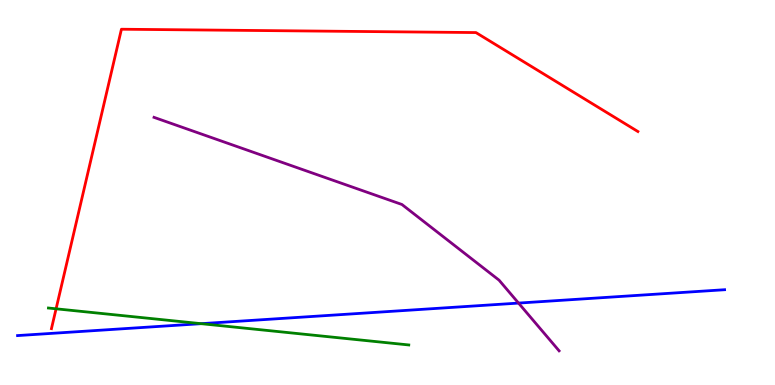[{'lines': ['blue', 'red'], 'intersections': []}, {'lines': ['green', 'red'], 'intersections': [{'x': 0.724, 'y': 1.98}]}, {'lines': ['purple', 'red'], 'intersections': []}, {'lines': ['blue', 'green'], 'intersections': [{'x': 2.6, 'y': 1.59}]}, {'lines': ['blue', 'purple'], 'intersections': [{'x': 6.69, 'y': 2.13}]}, {'lines': ['green', 'purple'], 'intersections': []}]